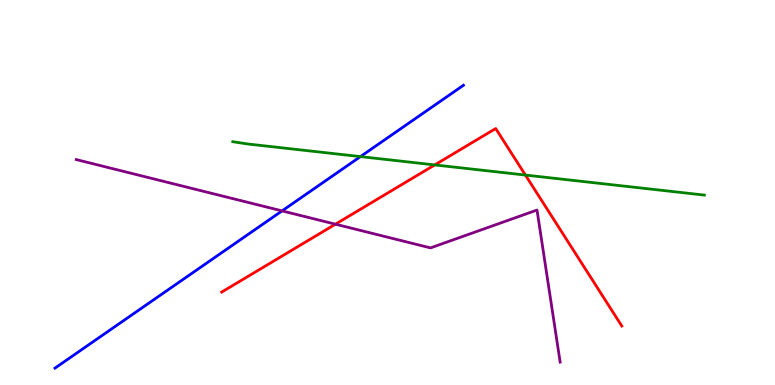[{'lines': ['blue', 'red'], 'intersections': []}, {'lines': ['green', 'red'], 'intersections': [{'x': 5.61, 'y': 5.72}, {'x': 6.78, 'y': 5.45}]}, {'lines': ['purple', 'red'], 'intersections': [{'x': 4.33, 'y': 4.18}]}, {'lines': ['blue', 'green'], 'intersections': [{'x': 4.65, 'y': 5.93}]}, {'lines': ['blue', 'purple'], 'intersections': [{'x': 3.64, 'y': 4.52}]}, {'lines': ['green', 'purple'], 'intersections': []}]